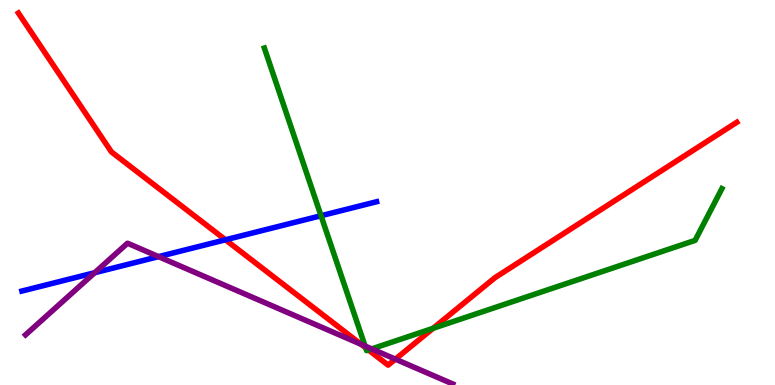[{'lines': ['blue', 'red'], 'intersections': [{'x': 2.91, 'y': 3.77}]}, {'lines': ['green', 'red'], 'intersections': [{'x': 4.72, 'y': 0.966}, {'x': 4.75, 'y': 0.909}, {'x': 5.59, 'y': 1.47}]}, {'lines': ['purple', 'red'], 'intersections': [{'x': 4.66, 'y': 1.06}, {'x': 5.1, 'y': 0.671}]}, {'lines': ['blue', 'green'], 'intersections': [{'x': 4.14, 'y': 4.4}]}, {'lines': ['blue', 'purple'], 'intersections': [{'x': 1.22, 'y': 2.92}, {'x': 2.05, 'y': 3.33}]}, {'lines': ['green', 'purple'], 'intersections': [{'x': 4.71, 'y': 1.01}, {'x': 4.8, 'y': 0.938}]}]